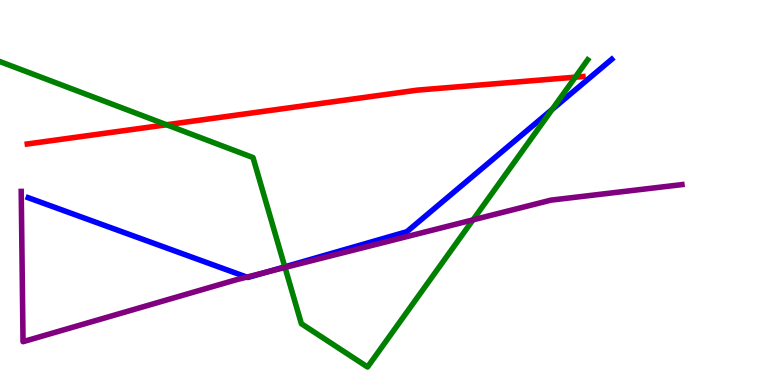[{'lines': ['blue', 'red'], 'intersections': []}, {'lines': ['green', 'red'], 'intersections': [{'x': 2.15, 'y': 6.76}, {'x': 7.42, 'y': 8.0}]}, {'lines': ['purple', 'red'], 'intersections': []}, {'lines': ['blue', 'green'], 'intersections': [{'x': 3.68, 'y': 3.07}, {'x': 7.12, 'y': 7.16}]}, {'lines': ['blue', 'purple'], 'intersections': [{'x': 3.18, 'y': 2.8}, {'x': 3.44, 'y': 2.93}]}, {'lines': ['green', 'purple'], 'intersections': [{'x': 3.68, 'y': 3.05}, {'x': 6.1, 'y': 4.29}]}]